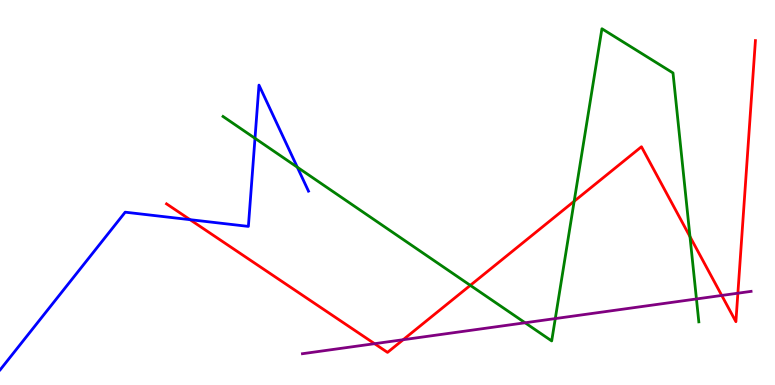[{'lines': ['blue', 'red'], 'intersections': [{'x': 2.45, 'y': 4.29}]}, {'lines': ['green', 'red'], 'intersections': [{'x': 6.07, 'y': 2.59}, {'x': 7.41, 'y': 4.77}, {'x': 8.9, 'y': 3.85}]}, {'lines': ['purple', 'red'], 'intersections': [{'x': 4.83, 'y': 1.07}, {'x': 5.2, 'y': 1.18}, {'x': 9.31, 'y': 2.33}, {'x': 9.52, 'y': 2.38}]}, {'lines': ['blue', 'green'], 'intersections': [{'x': 3.29, 'y': 6.41}, {'x': 3.84, 'y': 5.66}]}, {'lines': ['blue', 'purple'], 'intersections': []}, {'lines': ['green', 'purple'], 'intersections': [{'x': 6.78, 'y': 1.62}, {'x': 7.17, 'y': 1.73}, {'x': 8.99, 'y': 2.23}]}]